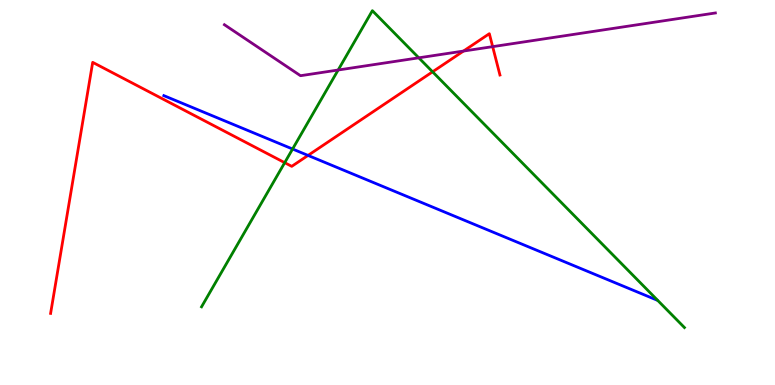[{'lines': ['blue', 'red'], 'intersections': [{'x': 3.97, 'y': 5.96}]}, {'lines': ['green', 'red'], 'intersections': [{'x': 3.67, 'y': 5.77}, {'x': 5.58, 'y': 8.13}]}, {'lines': ['purple', 'red'], 'intersections': [{'x': 5.98, 'y': 8.67}, {'x': 6.36, 'y': 8.79}]}, {'lines': ['blue', 'green'], 'intersections': [{'x': 3.78, 'y': 6.13}]}, {'lines': ['blue', 'purple'], 'intersections': []}, {'lines': ['green', 'purple'], 'intersections': [{'x': 4.36, 'y': 8.18}, {'x': 5.4, 'y': 8.5}]}]